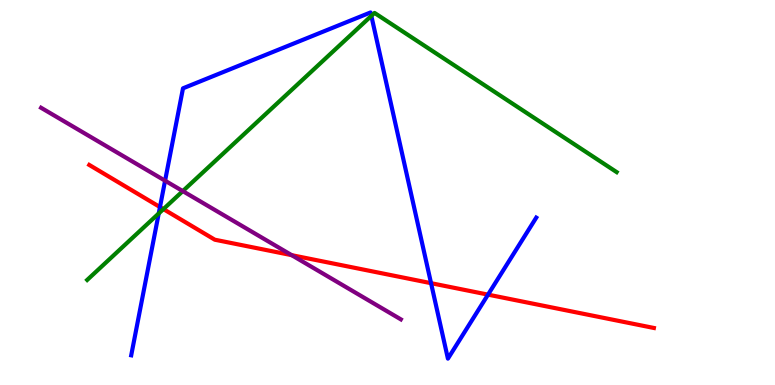[{'lines': ['blue', 'red'], 'intersections': [{'x': 2.06, 'y': 4.62}, {'x': 5.56, 'y': 2.64}, {'x': 6.3, 'y': 2.35}]}, {'lines': ['green', 'red'], 'intersections': [{'x': 2.11, 'y': 4.57}]}, {'lines': ['purple', 'red'], 'intersections': [{'x': 3.76, 'y': 3.37}]}, {'lines': ['blue', 'green'], 'intersections': [{'x': 2.05, 'y': 4.46}, {'x': 4.79, 'y': 9.59}]}, {'lines': ['blue', 'purple'], 'intersections': [{'x': 2.13, 'y': 5.31}]}, {'lines': ['green', 'purple'], 'intersections': [{'x': 2.36, 'y': 5.04}]}]